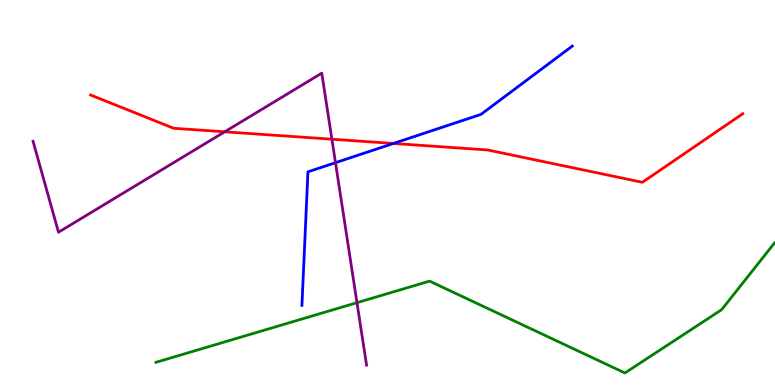[{'lines': ['blue', 'red'], 'intersections': [{'x': 5.08, 'y': 6.27}]}, {'lines': ['green', 'red'], 'intersections': []}, {'lines': ['purple', 'red'], 'intersections': [{'x': 2.9, 'y': 6.58}, {'x': 4.28, 'y': 6.38}]}, {'lines': ['blue', 'green'], 'intersections': []}, {'lines': ['blue', 'purple'], 'intersections': [{'x': 4.33, 'y': 5.77}]}, {'lines': ['green', 'purple'], 'intersections': [{'x': 4.61, 'y': 2.14}]}]